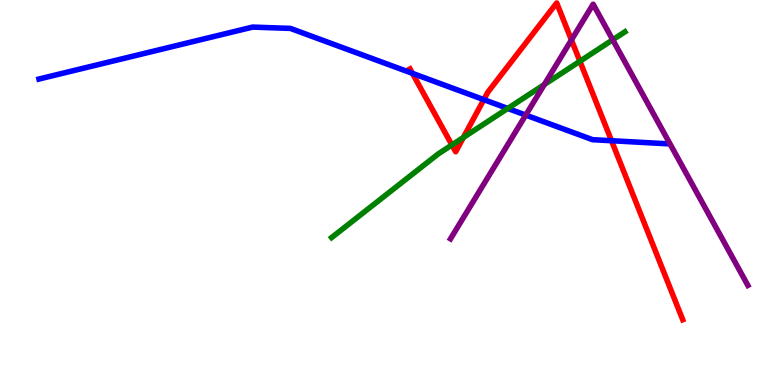[{'lines': ['blue', 'red'], 'intersections': [{'x': 5.32, 'y': 8.09}, {'x': 6.24, 'y': 7.41}, {'x': 7.89, 'y': 6.34}]}, {'lines': ['green', 'red'], 'intersections': [{'x': 5.83, 'y': 6.23}, {'x': 5.98, 'y': 6.43}, {'x': 7.48, 'y': 8.41}]}, {'lines': ['purple', 'red'], 'intersections': [{'x': 7.37, 'y': 8.96}]}, {'lines': ['blue', 'green'], 'intersections': [{'x': 6.55, 'y': 7.18}]}, {'lines': ['blue', 'purple'], 'intersections': [{'x': 6.78, 'y': 7.01}]}, {'lines': ['green', 'purple'], 'intersections': [{'x': 7.02, 'y': 7.8}, {'x': 7.91, 'y': 8.97}]}]